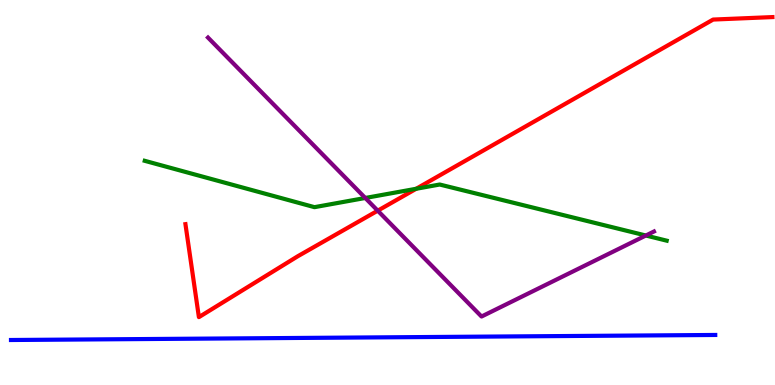[{'lines': ['blue', 'red'], 'intersections': []}, {'lines': ['green', 'red'], 'intersections': [{'x': 5.37, 'y': 5.1}]}, {'lines': ['purple', 'red'], 'intersections': [{'x': 4.87, 'y': 4.53}]}, {'lines': ['blue', 'green'], 'intersections': []}, {'lines': ['blue', 'purple'], 'intersections': []}, {'lines': ['green', 'purple'], 'intersections': [{'x': 4.71, 'y': 4.86}, {'x': 8.33, 'y': 3.88}]}]